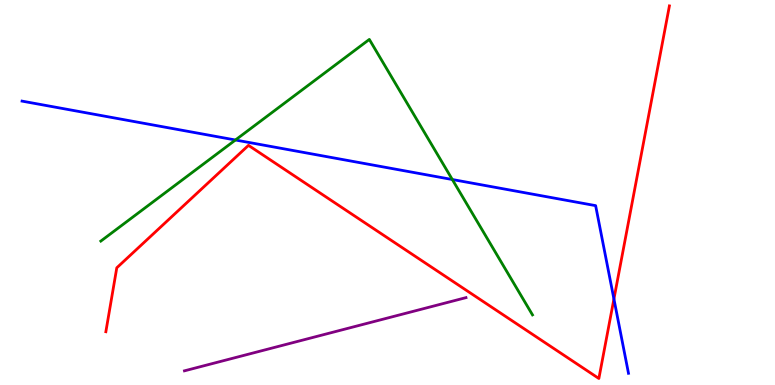[{'lines': ['blue', 'red'], 'intersections': [{'x': 7.92, 'y': 2.23}]}, {'lines': ['green', 'red'], 'intersections': []}, {'lines': ['purple', 'red'], 'intersections': []}, {'lines': ['blue', 'green'], 'intersections': [{'x': 3.04, 'y': 6.36}, {'x': 5.84, 'y': 5.34}]}, {'lines': ['blue', 'purple'], 'intersections': []}, {'lines': ['green', 'purple'], 'intersections': []}]